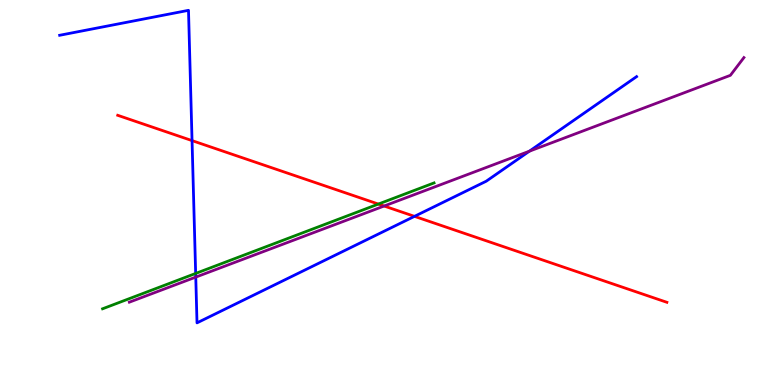[{'lines': ['blue', 'red'], 'intersections': [{'x': 2.48, 'y': 6.35}, {'x': 5.35, 'y': 4.38}]}, {'lines': ['green', 'red'], 'intersections': [{'x': 4.88, 'y': 4.7}]}, {'lines': ['purple', 'red'], 'intersections': [{'x': 4.96, 'y': 4.65}]}, {'lines': ['blue', 'green'], 'intersections': [{'x': 2.52, 'y': 2.9}]}, {'lines': ['blue', 'purple'], 'intersections': [{'x': 2.53, 'y': 2.8}, {'x': 6.83, 'y': 6.07}]}, {'lines': ['green', 'purple'], 'intersections': []}]